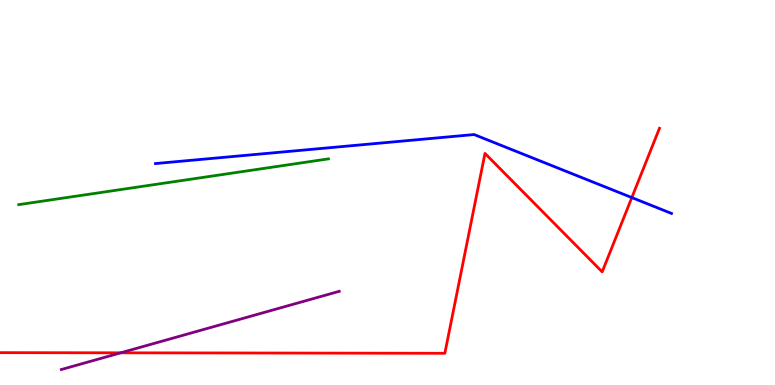[{'lines': ['blue', 'red'], 'intersections': [{'x': 8.15, 'y': 4.87}]}, {'lines': ['green', 'red'], 'intersections': []}, {'lines': ['purple', 'red'], 'intersections': [{'x': 1.56, 'y': 0.836}]}, {'lines': ['blue', 'green'], 'intersections': []}, {'lines': ['blue', 'purple'], 'intersections': []}, {'lines': ['green', 'purple'], 'intersections': []}]